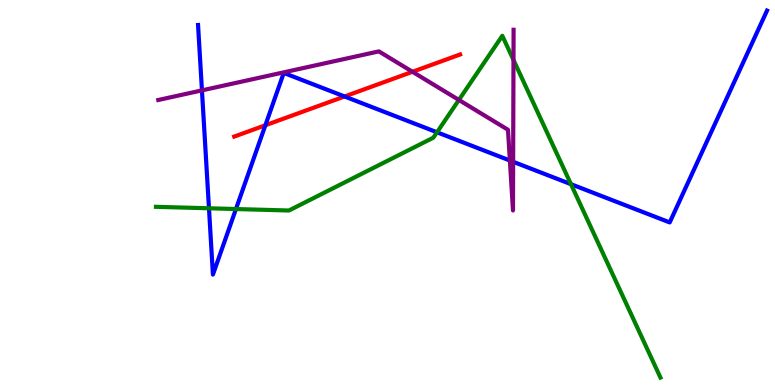[{'lines': ['blue', 'red'], 'intersections': [{'x': 3.42, 'y': 6.75}, {'x': 4.45, 'y': 7.49}]}, {'lines': ['green', 'red'], 'intersections': []}, {'lines': ['purple', 'red'], 'intersections': [{'x': 5.32, 'y': 8.14}]}, {'lines': ['blue', 'green'], 'intersections': [{'x': 2.7, 'y': 4.59}, {'x': 3.04, 'y': 4.57}, {'x': 5.64, 'y': 6.56}, {'x': 7.37, 'y': 5.22}]}, {'lines': ['blue', 'purple'], 'intersections': [{'x': 2.61, 'y': 7.65}, {'x': 6.58, 'y': 5.83}, {'x': 6.62, 'y': 5.8}]}, {'lines': ['green', 'purple'], 'intersections': [{'x': 5.92, 'y': 7.4}, {'x': 6.63, 'y': 8.44}]}]